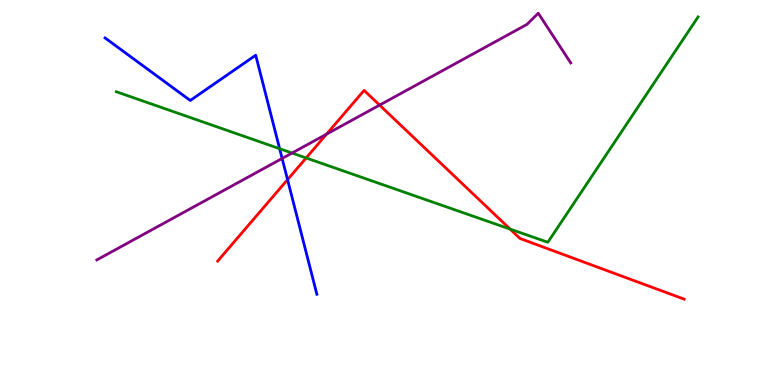[{'lines': ['blue', 'red'], 'intersections': [{'x': 3.71, 'y': 5.33}]}, {'lines': ['green', 'red'], 'intersections': [{'x': 3.95, 'y': 5.9}, {'x': 6.58, 'y': 4.05}]}, {'lines': ['purple', 'red'], 'intersections': [{'x': 4.21, 'y': 6.52}, {'x': 4.9, 'y': 7.27}]}, {'lines': ['blue', 'green'], 'intersections': [{'x': 3.61, 'y': 6.14}]}, {'lines': ['blue', 'purple'], 'intersections': [{'x': 3.64, 'y': 5.88}]}, {'lines': ['green', 'purple'], 'intersections': [{'x': 3.77, 'y': 6.03}]}]